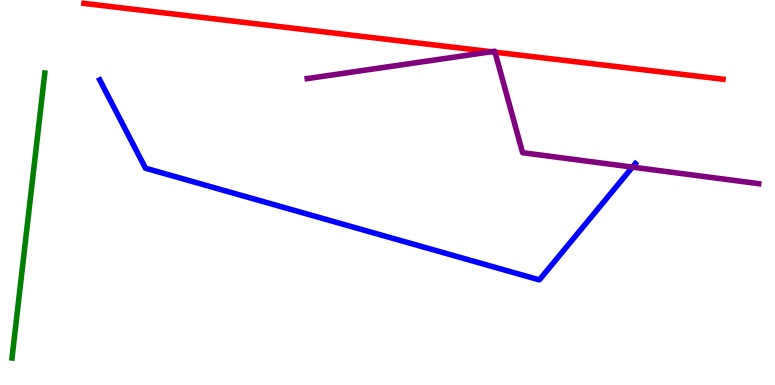[{'lines': ['blue', 'red'], 'intersections': []}, {'lines': ['green', 'red'], 'intersections': []}, {'lines': ['purple', 'red'], 'intersections': [{'x': 6.34, 'y': 8.66}, {'x': 6.39, 'y': 8.65}]}, {'lines': ['blue', 'green'], 'intersections': []}, {'lines': ['blue', 'purple'], 'intersections': [{'x': 8.16, 'y': 5.66}]}, {'lines': ['green', 'purple'], 'intersections': []}]